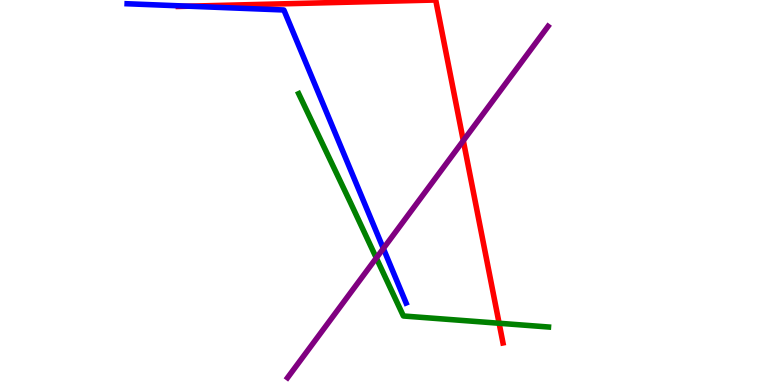[{'lines': ['blue', 'red'], 'intersections': [{'x': 2.43, 'y': 9.84}]}, {'lines': ['green', 'red'], 'intersections': [{'x': 6.44, 'y': 1.6}]}, {'lines': ['purple', 'red'], 'intersections': [{'x': 5.98, 'y': 6.35}]}, {'lines': ['blue', 'green'], 'intersections': []}, {'lines': ['blue', 'purple'], 'intersections': [{'x': 4.95, 'y': 3.55}]}, {'lines': ['green', 'purple'], 'intersections': [{'x': 4.86, 'y': 3.3}]}]